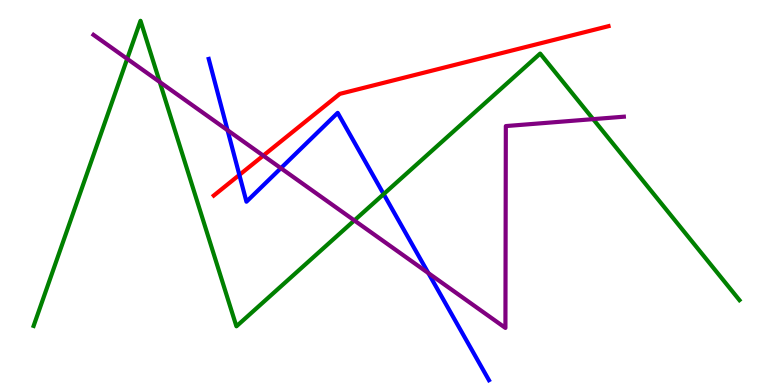[{'lines': ['blue', 'red'], 'intersections': [{'x': 3.09, 'y': 5.46}]}, {'lines': ['green', 'red'], 'intersections': []}, {'lines': ['purple', 'red'], 'intersections': [{'x': 3.4, 'y': 5.96}]}, {'lines': ['blue', 'green'], 'intersections': [{'x': 4.95, 'y': 4.96}]}, {'lines': ['blue', 'purple'], 'intersections': [{'x': 2.94, 'y': 6.62}, {'x': 3.62, 'y': 5.63}, {'x': 5.53, 'y': 2.91}]}, {'lines': ['green', 'purple'], 'intersections': [{'x': 1.64, 'y': 8.47}, {'x': 2.06, 'y': 7.87}, {'x': 4.57, 'y': 4.27}, {'x': 7.65, 'y': 6.91}]}]